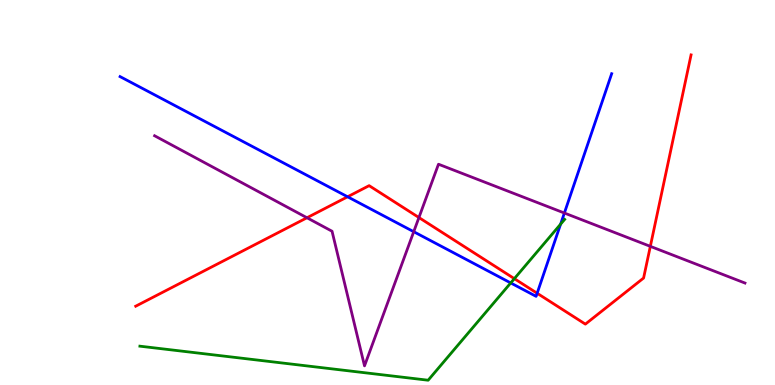[{'lines': ['blue', 'red'], 'intersections': [{'x': 4.49, 'y': 4.89}, {'x': 6.93, 'y': 2.38}]}, {'lines': ['green', 'red'], 'intersections': [{'x': 6.64, 'y': 2.76}]}, {'lines': ['purple', 'red'], 'intersections': [{'x': 3.96, 'y': 4.34}, {'x': 5.41, 'y': 4.35}, {'x': 8.39, 'y': 3.6}]}, {'lines': ['blue', 'green'], 'intersections': [{'x': 6.59, 'y': 2.65}, {'x': 7.23, 'y': 4.18}]}, {'lines': ['blue', 'purple'], 'intersections': [{'x': 5.34, 'y': 3.98}, {'x': 7.28, 'y': 4.47}]}, {'lines': ['green', 'purple'], 'intersections': []}]